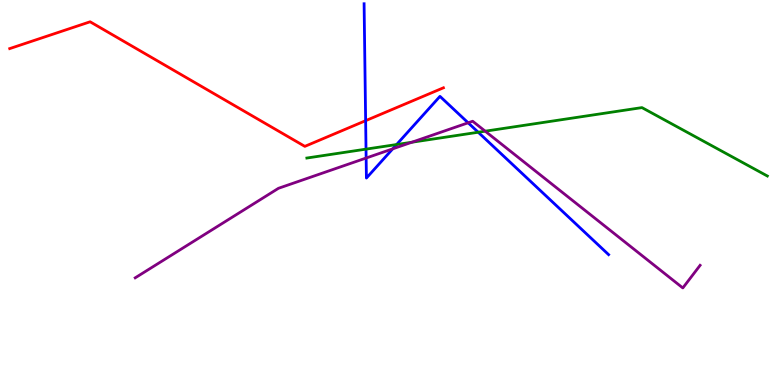[{'lines': ['blue', 'red'], 'intersections': [{'x': 4.72, 'y': 6.87}]}, {'lines': ['green', 'red'], 'intersections': []}, {'lines': ['purple', 'red'], 'intersections': []}, {'lines': ['blue', 'green'], 'intersections': [{'x': 4.72, 'y': 6.13}, {'x': 5.12, 'y': 6.25}, {'x': 6.17, 'y': 6.57}]}, {'lines': ['blue', 'purple'], 'intersections': [{'x': 4.72, 'y': 5.9}, {'x': 5.07, 'y': 6.13}, {'x': 6.04, 'y': 6.81}]}, {'lines': ['green', 'purple'], 'intersections': [{'x': 5.31, 'y': 6.31}, {'x': 6.26, 'y': 6.59}]}]